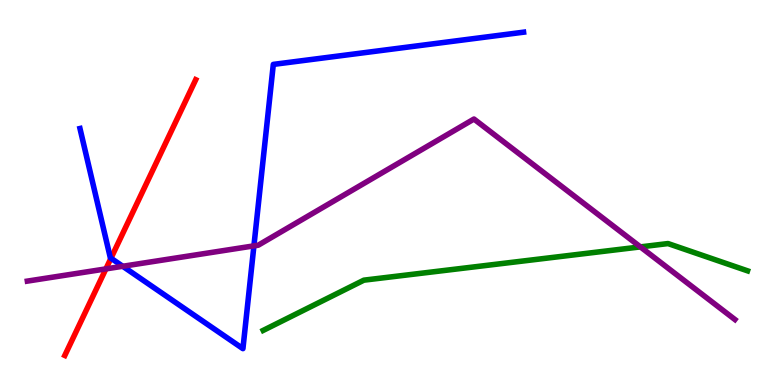[{'lines': ['blue', 'red'], 'intersections': [{'x': 1.43, 'y': 3.29}]}, {'lines': ['green', 'red'], 'intersections': []}, {'lines': ['purple', 'red'], 'intersections': [{'x': 1.37, 'y': 3.02}]}, {'lines': ['blue', 'green'], 'intersections': []}, {'lines': ['blue', 'purple'], 'intersections': [{'x': 1.58, 'y': 3.08}, {'x': 3.28, 'y': 3.61}]}, {'lines': ['green', 'purple'], 'intersections': [{'x': 8.26, 'y': 3.59}]}]